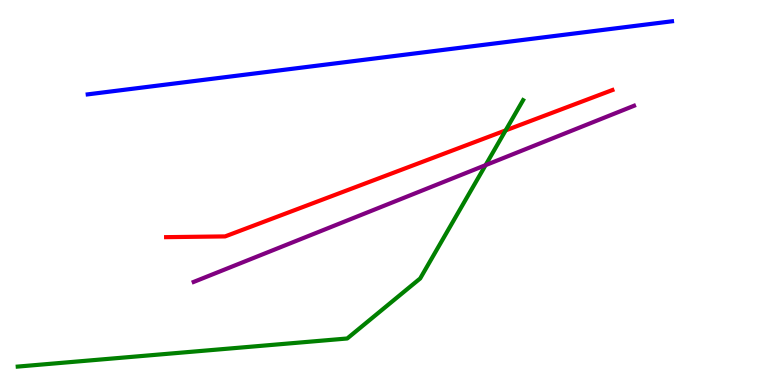[{'lines': ['blue', 'red'], 'intersections': []}, {'lines': ['green', 'red'], 'intersections': [{'x': 6.52, 'y': 6.61}]}, {'lines': ['purple', 'red'], 'intersections': []}, {'lines': ['blue', 'green'], 'intersections': []}, {'lines': ['blue', 'purple'], 'intersections': []}, {'lines': ['green', 'purple'], 'intersections': [{'x': 6.27, 'y': 5.71}]}]